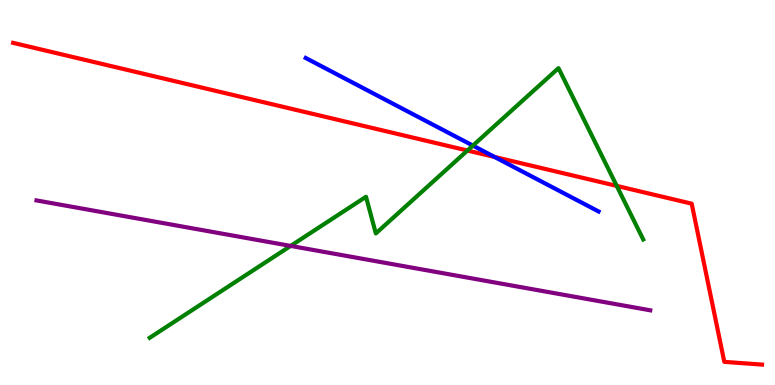[{'lines': ['blue', 'red'], 'intersections': [{'x': 6.38, 'y': 5.92}]}, {'lines': ['green', 'red'], 'intersections': [{'x': 6.03, 'y': 6.09}, {'x': 7.96, 'y': 5.17}]}, {'lines': ['purple', 'red'], 'intersections': []}, {'lines': ['blue', 'green'], 'intersections': [{'x': 6.1, 'y': 6.22}]}, {'lines': ['blue', 'purple'], 'intersections': []}, {'lines': ['green', 'purple'], 'intersections': [{'x': 3.75, 'y': 3.61}]}]